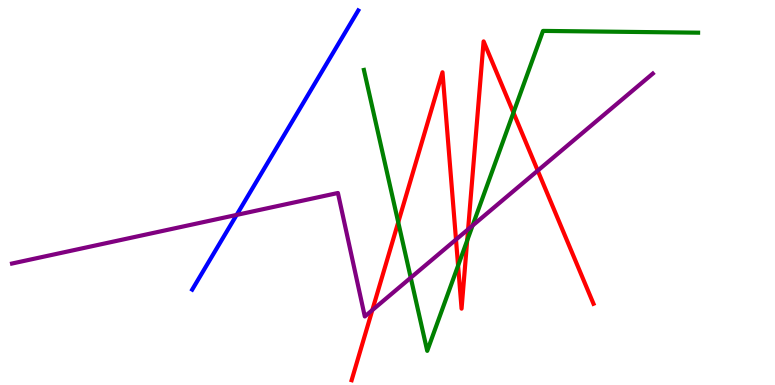[{'lines': ['blue', 'red'], 'intersections': []}, {'lines': ['green', 'red'], 'intersections': [{'x': 5.14, 'y': 4.23}, {'x': 5.91, 'y': 3.1}, {'x': 6.03, 'y': 3.75}, {'x': 6.63, 'y': 7.07}]}, {'lines': ['purple', 'red'], 'intersections': [{'x': 4.8, 'y': 1.94}, {'x': 5.88, 'y': 3.78}, {'x': 6.04, 'y': 4.04}, {'x': 6.94, 'y': 5.57}]}, {'lines': ['blue', 'green'], 'intersections': []}, {'lines': ['blue', 'purple'], 'intersections': [{'x': 3.05, 'y': 4.42}]}, {'lines': ['green', 'purple'], 'intersections': [{'x': 5.3, 'y': 2.79}, {'x': 6.1, 'y': 4.14}]}]